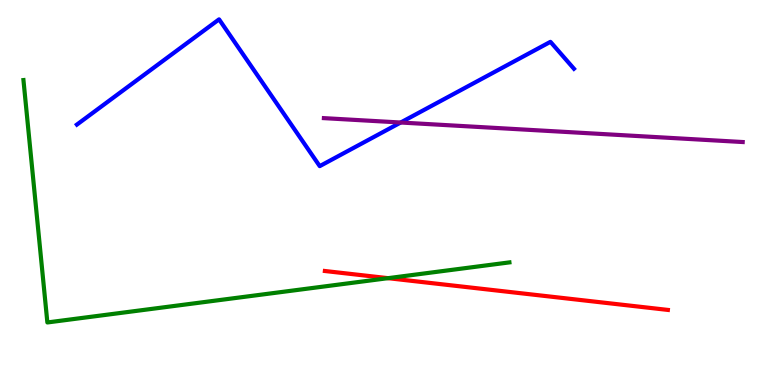[{'lines': ['blue', 'red'], 'intersections': []}, {'lines': ['green', 'red'], 'intersections': [{'x': 5.01, 'y': 2.77}]}, {'lines': ['purple', 'red'], 'intersections': []}, {'lines': ['blue', 'green'], 'intersections': []}, {'lines': ['blue', 'purple'], 'intersections': [{'x': 5.17, 'y': 6.82}]}, {'lines': ['green', 'purple'], 'intersections': []}]